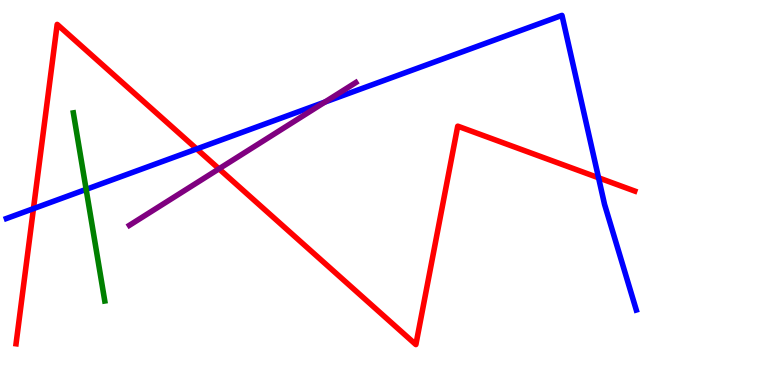[{'lines': ['blue', 'red'], 'intersections': [{'x': 0.432, 'y': 4.58}, {'x': 2.54, 'y': 6.13}, {'x': 7.72, 'y': 5.38}]}, {'lines': ['green', 'red'], 'intersections': []}, {'lines': ['purple', 'red'], 'intersections': [{'x': 2.83, 'y': 5.61}]}, {'lines': ['blue', 'green'], 'intersections': [{'x': 1.11, 'y': 5.08}]}, {'lines': ['blue', 'purple'], 'intersections': [{'x': 4.19, 'y': 7.35}]}, {'lines': ['green', 'purple'], 'intersections': []}]